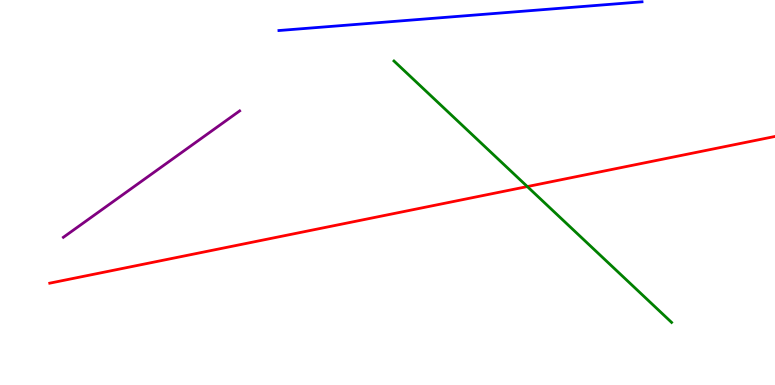[{'lines': ['blue', 'red'], 'intersections': []}, {'lines': ['green', 'red'], 'intersections': [{'x': 6.8, 'y': 5.15}]}, {'lines': ['purple', 'red'], 'intersections': []}, {'lines': ['blue', 'green'], 'intersections': []}, {'lines': ['blue', 'purple'], 'intersections': []}, {'lines': ['green', 'purple'], 'intersections': []}]